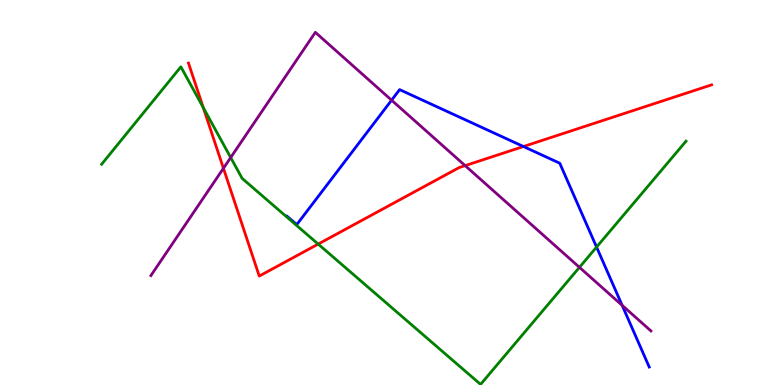[{'lines': ['blue', 'red'], 'intersections': [{'x': 6.75, 'y': 6.19}]}, {'lines': ['green', 'red'], 'intersections': [{'x': 2.62, 'y': 7.21}, {'x': 4.11, 'y': 3.66}]}, {'lines': ['purple', 'red'], 'intersections': [{'x': 2.88, 'y': 5.63}, {'x': 6.0, 'y': 5.7}]}, {'lines': ['blue', 'green'], 'intersections': [{'x': 7.7, 'y': 3.58}]}, {'lines': ['blue', 'purple'], 'intersections': [{'x': 5.05, 'y': 7.4}, {'x': 8.03, 'y': 2.07}]}, {'lines': ['green', 'purple'], 'intersections': [{'x': 2.98, 'y': 5.91}, {'x': 7.48, 'y': 3.06}]}]